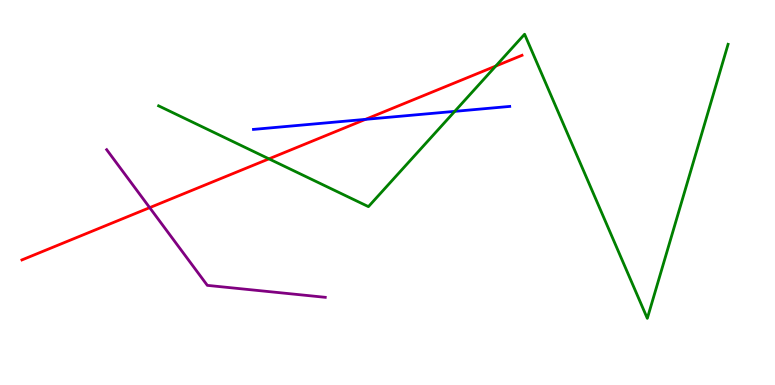[{'lines': ['blue', 'red'], 'intersections': [{'x': 4.72, 'y': 6.9}]}, {'lines': ['green', 'red'], 'intersections': [{'x': 3.47, 'y': 5.87}, {'x': 6.4, 'y': 8.28}]}, {'lines': ['purple', 'red'], 'intersections': [{'x': 1.93, 'y': 4.61}]}, {'lines': ['blue', 'green'], 'intersections': [{'x': 5.87, 'y': 7.11}]}, {'lines': ['blue', 'purple'], 'intersections': []}, {'lines': ['green', 'purple'], 'intersections': []}]